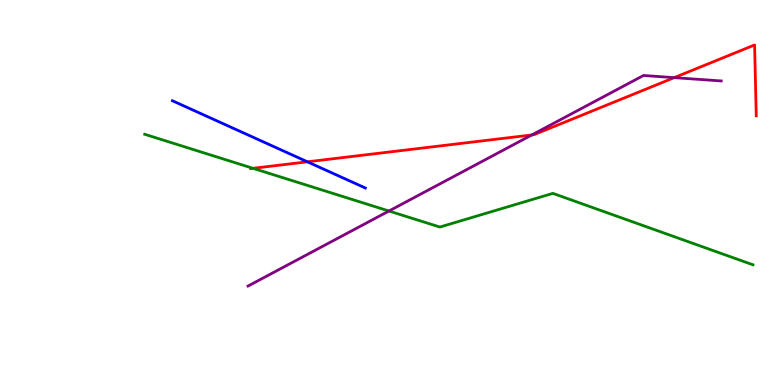[{'lines': ['blue', 'red'], 'intersections': [{'x': 3.97, 'y': 5.8}]}, {'lines': ['green', 'red'], 'intersections': [{'x': 3.26, 'y': 5.63}]}, {'lines': ['purple', 'red'], 'intersections': [{'x': 6.86, 'y': 6.49}, {'x': 8.7, 'y': 7.98}]}, {'lines': ['blue', 'green'], 'intersections': []}, {'lines': ['blue', 'purple'], 'intersections': []}, {'lines': ['green', 'purple'], 'intersections': [{'x': 5.02, 'y': 4.52}]}]